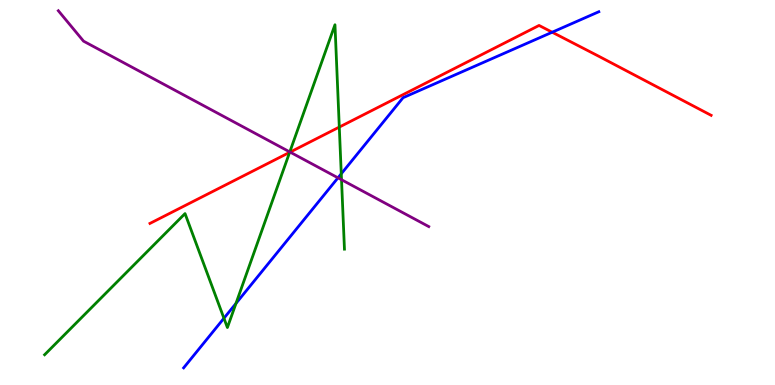[{'lines': ['blue', 'red'], 'intersections': [{'x': 7.13, 'y': 9.16}]}, {'lines': ['green', 'red'], 'intersections': [{'x': 3.74, 'y': 6.04}, {'x': 4.38, 'y': 6.7}]}, {'lines': ['purple', 'red'], 'intersections': [{'x': 3.74, 'y': 6.05}]}, {'lines': ['blue', 'green'], 'intersections': [{'x': 2.89, 'y': 1.73}, {'x': 3.04, 'y': 2.12}, {'x': 4.4, 'y': 5.49}]}, {'lines': ['blue', 'purple'], 'intersections': [{'x': 4.36, 'y': 5.38}]}, {'lines': ['green', 'purple'], 'intersections': [{'x': 3.74, 'y': 6.05}, {'x': 4.41, 'y': 5.33}]}]